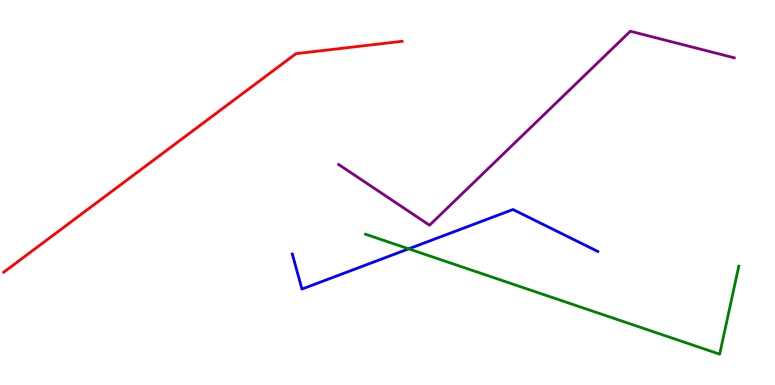[{'lines': ['blue', 'red'], 'intersections': []}, {'lines': ['green', 'red'], 'intersections': []}, {'lines': ['purple', 'red'], 'intersections': []}, {'lines': ['blue', 'green'], 'intersections': [{'x': 5.27, 'y': 3.54}]}, {'lines': ['blue', 'purple'], 'intersections': []}, {'lines': ['green', 'purple'], 'intersections': []}]